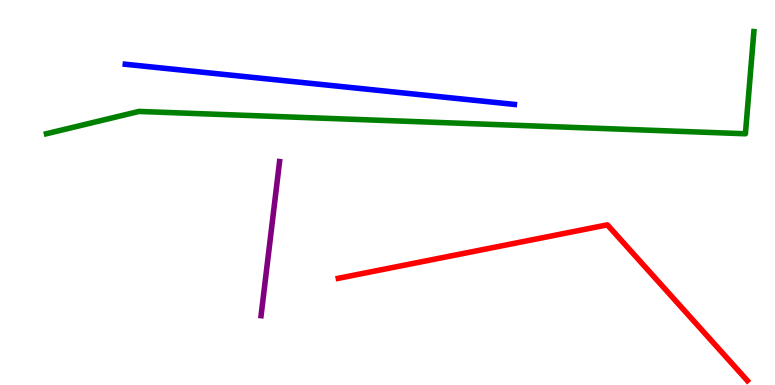[{'lines': ['blue', 'red'], 'intersections': []}, {'lines': ['green', 'red'], 'intersections': []}, {'lines': ['purple', 'red'], 'intersections': []}, {'lines': ['blue', 'green'], 'intersections': []}, {'lines': ['blue', 'purple'], 'intersections': []}, {'lines': ['green', 'purple'], 'intersections': []}]